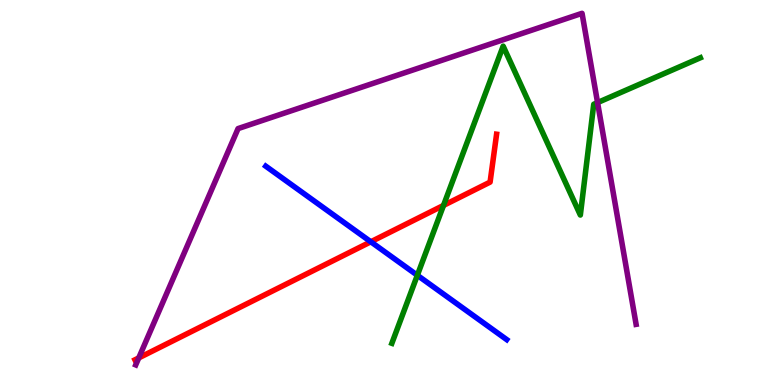[{'lines': ['blue', 'red'], 'intersections': [{'x': 4.78, 'y': 3.72}]}, {'lines': ['green', 'red'], 'intersections': [{'x': 5.72, 'y': 4.66}]}, {'lines': ['purple', 'red'], 'intersections': [{'x': 1.79, 'y': 0.704}]}, {'lines': ['blue', 'green'], 'intersections': [{'x': 5.39, 'y': 2.85}]}, {'lines': ['blue', 'purple'], 'intersections': []}, {'lines': ['green', 'purple'], 'intersections': [{'x': 7.71, 'y': 7.34}]}]